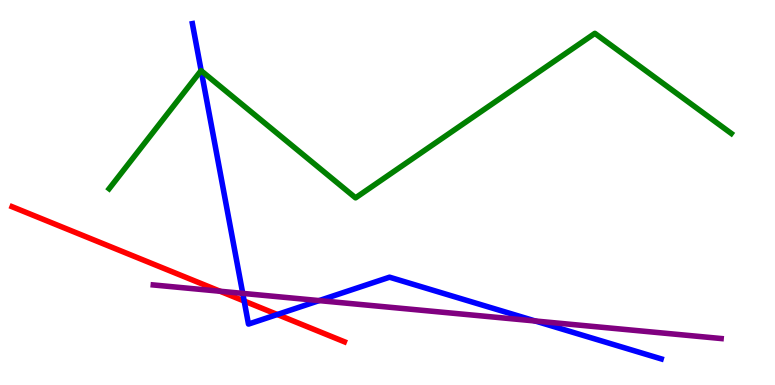[{'lines': ['blue', 'red'], 'intersections': [{'x': 3.15, 'y': 2.18}, {'x': 3.58, 'y': 1.83}]}, {'lines': ['green', 'red'], 'intersections': []}, {'lines': ['purple', 'red'], 'intersections': [{'x': 2.84, 'y': 2.44}]}, {'lines': ['blue', 'green'], 'intersections': [{'x': 2.6, 'y': 8.16}]}, {'lines': ['blue', 'purple'], 'intersections': [{'x': 3.13, 'y': 2.38}, {'x': 4.12, 'y': 2.19}, {'x': 6.91, 'y': 1.66}]}, {'lines': ['green', 'purple'], 'intersections': []}]